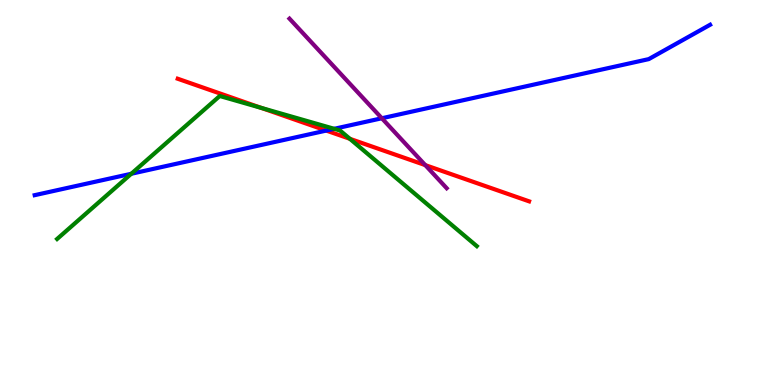[{'lines': ['blue', 'red'], 'intersections': [{'x': 4.21, 'y': 6.61}]}, {'lines': ['green', 'red'], 'intersections': [{'x': 3.37, 'y': 7.2}, {'x': 4.51, 'y': 6.39}]}, {'lines': ['purple', 'red'], 'intersections': [{'x': 5.49, 'y': 5.71}]}, {'lines': ['blue', 'green'], 'intersections': [{'x': 1.69, 'y': 5.49}, {'x': 4.31, 'y': 6.65}]}, {'lines': ['blue', 'purple'], 'intersections': [{'x': 4.93, 'y': 6.93}]}, {'lines': ['green', 'purple'], 'intersections': []}]